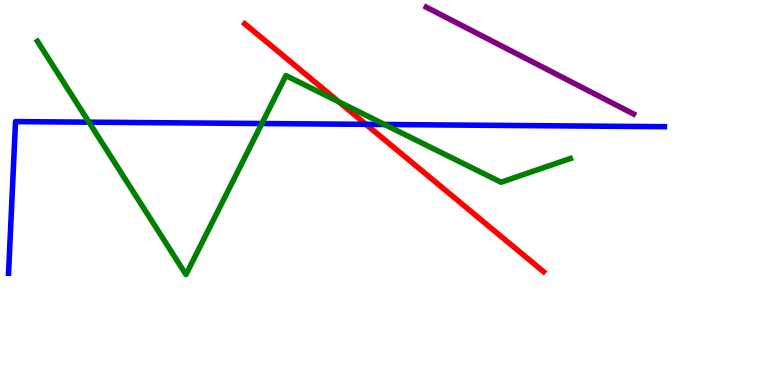[{'lines': ['blue', 'red'], 'intersections': [{'x': 4.72, 'y': 6.77}]}, {'lines': ['green', 'red'], 'intersections': [{'x': 4.37, 'y': 7.36}]}, {'lines': ['purple', 'red'], 'intersections': []}, {'lines': ['blue', 'green'], 'intersections': [{'x': 1.15, 'y': 6.83}, {'x': 3.38, 'y': 6.79}, {'x': 4.96, 'y': 6.77}]}, {'lines': ['blue', 'purple'], 'intersections': []}, {'lines': ['green', 'purple'], 'intersections': []}]